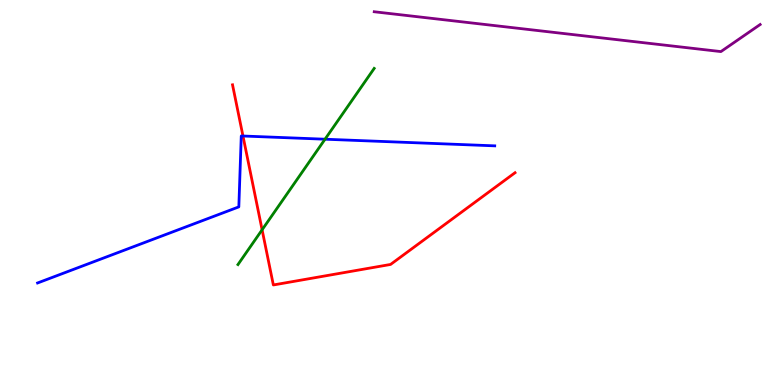[{'lines': ['blue', 'red'], 'intersections': [{'x': 3.14, 'y': 6.47}]}, {'lines': ['green', 'red'], 'intersections': [{'x': 3.38, 'y': 4.03}]}, {'lines': ['purple', 'red'], 'intersections': []}, {'lines': ['blue', 'green'], 'intersections': [{'x': 4.19, 'y': 6.38}]}, {'lines': ['blue', 'purple'], 'intersections': []}, {'lines': ['green', 'purple'], 'intersections': []}]